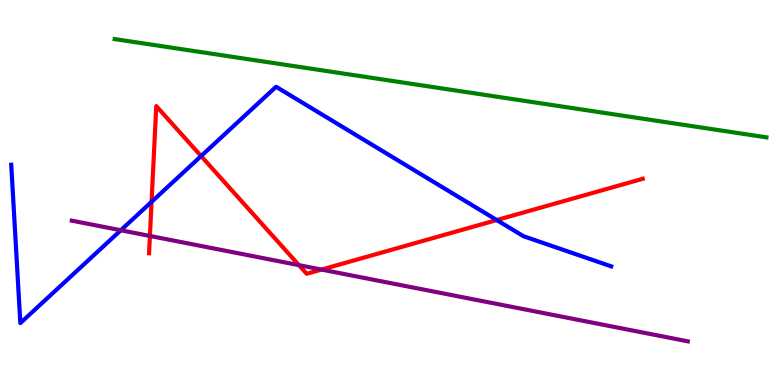[{'lines': ['blue', 'red'], 'intersections': [{'x': 1.96, 'y': 4.76}, {'x': 2.59, 'y': 5.95}, {'x': 6.41, 'y': 4.28}]}, {'lines': ['green', 'red'], 'intersections': []}, {'lines': ['purple', 'red'], 'intersections': [{'x': 1.93, 'y': 3.87}, {'x': 3.86, 'y': 3.11}, {'x': 4.15, 'y': 3.0}]}, {'lines': ['blue', 'green'], 'intersections': []}, {'lines': ['blue', 'purple'], 'intersections': [{'x': 1.56, 'y': 4.02}]}, {'lines': ['green', 'purple'], 'intersections': []}]